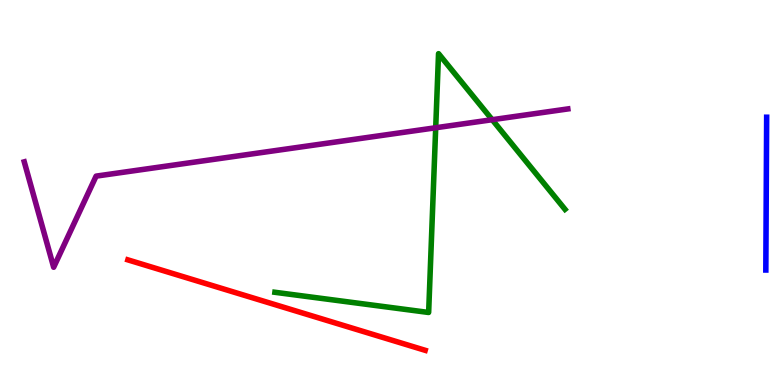[{'lines': ['blue', 'red'], 'intersections': []}, {'lines': ['green', 'red'], 'intersections': []}, {'lines': ['purple', 'red'], 'intersections': []}, {'lines': ['blue', 'green'], 'intersections': []}, {'lines': ['blue', 'purple'], 'intersections': []}, {'lines': ['green', 'purple'], 'intersections': [{'x': 5.62, 'y': 6.68}, {'x': 6.35, 'y': 6.89}]}]